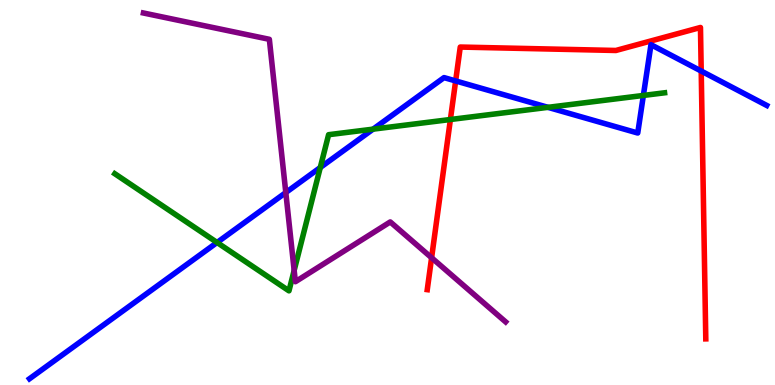[{'lines': ['blue', 'red'], 'intersections': [{'x': 5.88, 'y': 7.9}, {'x': 9.05, 'y': 8.15}]}, {'lines': ['green', 'red'], 'intersections': [{'x': 5.81, 'y': 6.9}]}, {'lines': ['purple', 'red'], 'intersections': [{'x': 5.57, 'y': 3.31}]}, {'lines': ['blue', 'green'], 'intersections': [{'x': 2.8, 'y': 3.7}, {'x': 4.13, 'y': 5.65}, {'x': 4.81, 'y': 6.65}, {'x': 7.07, 'y': 7.21}, {'x': 8.3, 'y': 7.52}]}, {'lines': ['blue', 'purple'], 'intersections': [{'x': 3.69, 'y': 5.0}]}, {'lines': ['green', 'purple'], 'intersections': [{'x': 3.8, 'y': 2.98}]}]